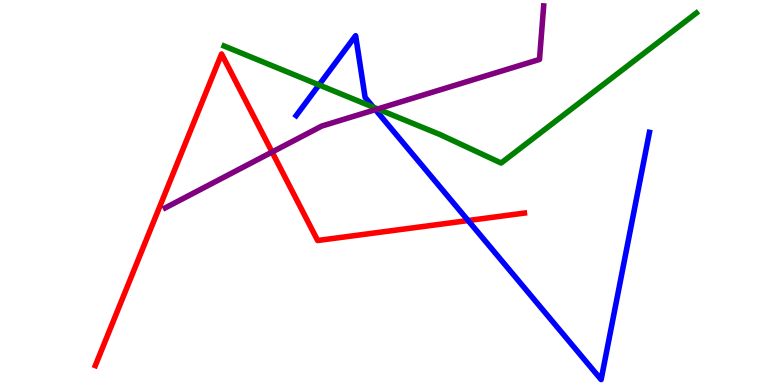[{'lines': ['blue', 'red'], 'intersections': [{'x': 6.04, 'y': 4.27}]}, {'lines': ['green', 'red'], 'intersections': []}, {'lines': ['purple', 'red'], 'intersections': [{'x': 3.51, 'y': 6.05}]}, {'lines': ['blue', 'green'], 'intersections': [{'x': 4.12, 'y': 7.79}, {'x': 4.82, 'y': 7.22}]}, {'lines': ['blue', 'purple'], 'intersections': [{'x': 4.84, 'y': 7.15}]}, {'lines': ['green', 'purple'], 'intersections': [{'x': 4.87, 'y': 7.17}]}]